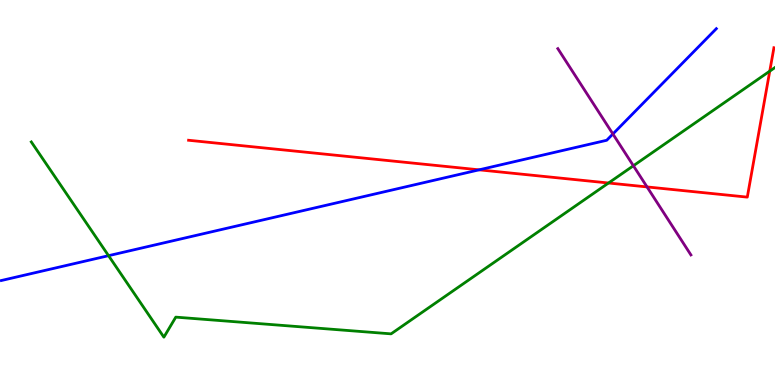[{'lines': ['blue', 'red'], 'intersections': [{'x': 6.18, 'y': 5.59}]}, {'lines': ['green', 'red'], 'intersections': [{'x': 7.85, 'y': 5.25}, {'x': 9.93, 'y': 8.15}]}, {'lines': ['purple', 'red'], 'intersections': [{'x': 8.35, 'y': 5.14}]}, {'lines': ['blue', 'green'], 'intersections': [{'x': 1.4, 'y': 3.36}]}, {'lines': ['blue', 'purple'], 'intersections': [{'x': 7.91, 'y': 6.52}]}, {'lines': ['green', 'purple'], 'intersections': [{'x': 8.17, 'y': 5.69}]}]